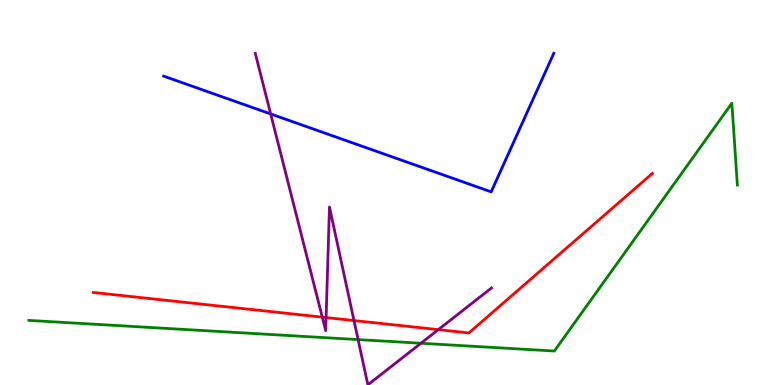[{'lines': ['blue', 'red'], 'intersections': []}, {'lines': ['green', 'red'], 'intersections': []}, {'lines': ['purple', 'red'], 'intersections': [{'x': 4.16, 'y': 1.76}, {'x': 4.21, 'y': 1.75}, {'x': 4.57, 'y': 1.67}, {'x': 5.66, 'y': 1.44}]}, {'lines': ['blue', 'green'], 'intersections': []}, {'lines': ['blue', 'purple'], 'intersections': [{'x': 3.49, 'y': 7.04}]}, {'lines': ['green', 'purple'], 'intersections': [{'x': 4.62, 'y': 1.18}, {'x': 5.43, 'y': 1.08}]}]